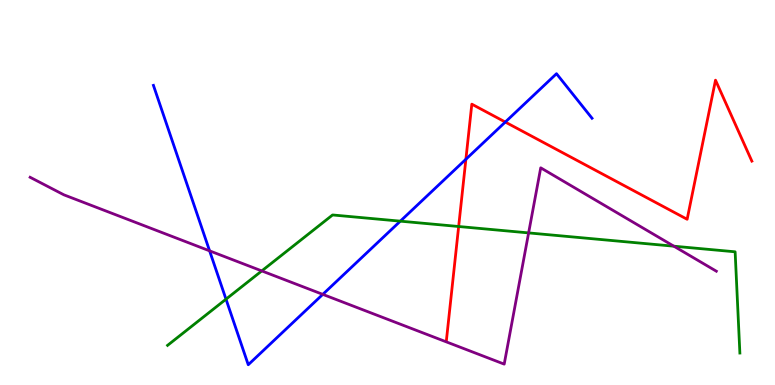[{'lines': ['blue', 'red'], 'intersections': [{'x': 6.01, 'y': 5.86}, {'x': 6.52, 'y': 6.83}]}, {'lines': ['green', 'red'], 'intersections': [{'x': 5.92, 'y': 4.12}]}, {'lines': ['purple', 'red'], 'intersections': []}, {'lines': ['blue', 'green'], 'intersections': [{'x': 2.92, 'y': 2.23}, {'x': 5.17, 'y': 4.26}]}, {'lines': ['blue', 'purple'], 'intersections': [{'x': 2.7, 'y': 3.48}, {'x': 4.17, 'y': 2.35}]}, {'lines': ['green', 'purple'], 'intersections': [{'x': 3.38, 'y': 2.96}, {'x': 6.82, 'y': 3.95}, {'x': 8.7, 'y': 3.61}]}]